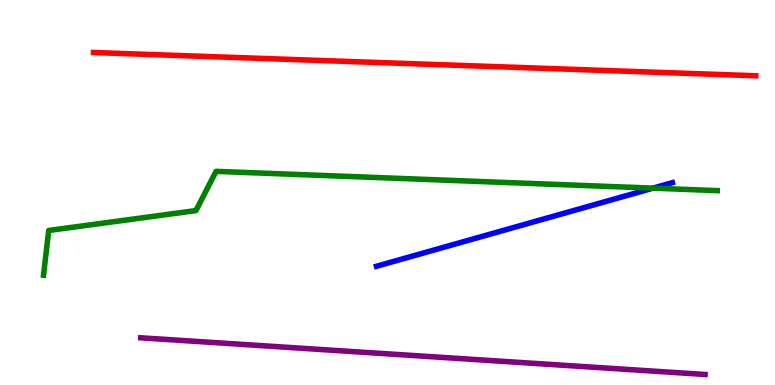[{'lines': ['blue', 'red'], 'intersections': []}, {'lines': ['green', 'red'], 'intersections': []}, {'lines': ['purple', 'red'], 'intersections': []}, {'lines': ['blue', 'green'], 'intersections': [{'x': 8.43, 'y': 5.11}]}, {'lines': ['blue', 'purple'], 'intersections': []}, {'lines': ['green', 'purple'], 'intersections': []}]